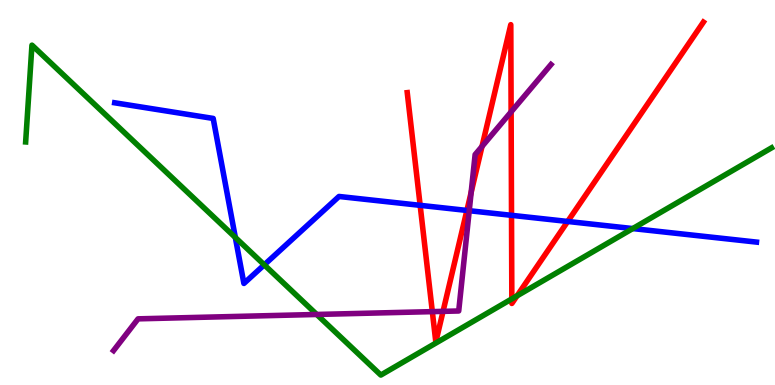[{'lines': ['blue', 'red'], 'intersections': [{'x': 5.42, 'y': 4.67}, {'x': 6.02, 'y': 4.53}, {'x': 6.6, 'y': 4.41}, {'x': 7.32, 'y': 4.25}]}, {'lines': ['green', 'red'], 'intersections': [{'x': 6.6, 'y': 2.24}, {'x': 6.67, 'y': 2.32}]}, {'lines': ['purple', 'red'], 'intersections': [{'x': 5.58, 'y': 1.91}, {'x': 5.72, 'y': 1.91}, {'x': 6.08, 'y': 5.0}, {'x': 6.22, 'y': 6.2}, {'x': 6.6, 'y': 7.09}]}, {'lines': ['blue', 'green'], 'intersections': [{'x': 3.04, 'y': 3.83}, {'x': 3.41, 'y': 3.12}, {'x': 8.16, 'y': 4.06}]}, {'lines': ['blue', 'purple'], 'intersections': [{'x': 6.05, 'y': 4.53}]}, {'lines': ['green', 'purple'], 'intersections': [{'x': 4.09, 'y': 1.83}]}]